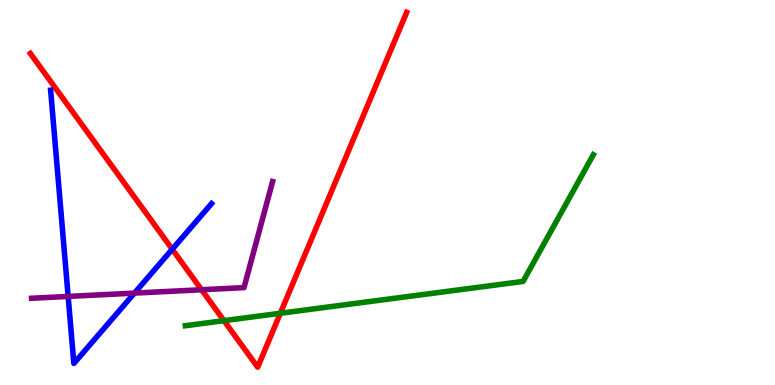[{'lines': ['blue', 'red'], 'intersections': [{'x': 2.22, 'y': 3.53}]}, {'lines': ['green', 'red'], 'intersections': [{'x': 2.89, 'y': 1.67}, {'x': 3.62, 'y': 1.86}]}, {'lines': ['purple', 'red'], 'intersections': [{'x': 2.6, 'y': 2.47}]}, {'lines': ['blue', 'green'], 'intersections': []}, {'lines': ['blue', 'purple'], 'intersections': [{'x': 0.879, 'y': 2.3}, {'x': 1.73, 'y': 2.39}]}, {'lines': ['green', 'purple'], 'intersections': []}]